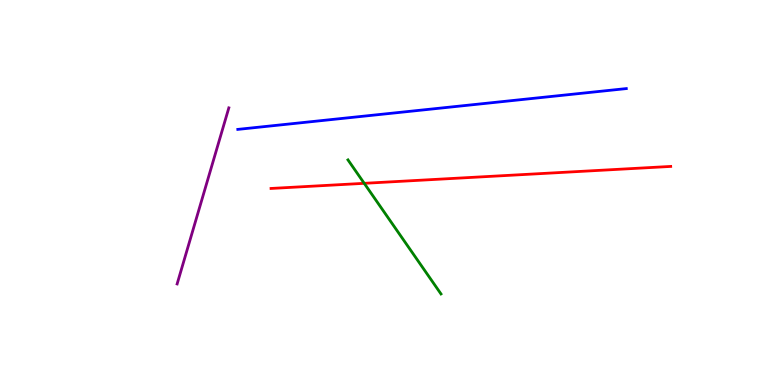[{'lines': ['blue', 'red'], 'intersections': []}, {'lines': ['green', 'red'], 'intersections': [{'x': 4.7, 'y': 5.24}]}, {'lines': ['purple', 'red'], 'intersections': []}, {'lines': ['blue', 'green'], 'intersections': []}, {'lines': ['blue', 'purple'], 'intersections': []}, {'lines': ['green', 'purple'], 'intersections': []}]